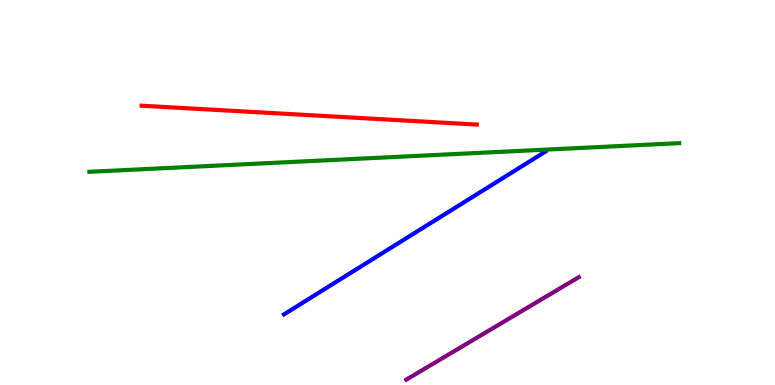[{'lines': ['blue', 'red'], 'intersections': []}, {'lines': ['green', 'red'], 'intersections': []}, {'lines': ['purple', 'red'], 'intersections': []}, {'lines': ['blue', 'green'], 'intersections': []}, {'lines': ['blue', 'purple'], 'intersections': []}, {'lines': ['green', 'purple'], 'intersections': []}]